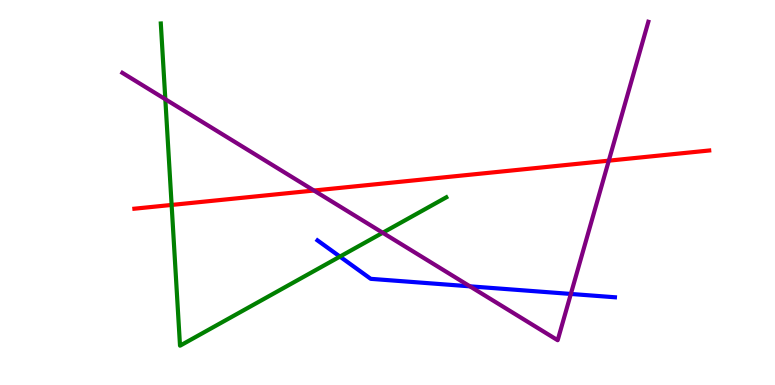[{'lines': ['blue', 'red'], 'intersections': []}, {'lines': ['green', 'red'], 'intersections': [{'x': 2.21, 'y': 4.68}]}, {'lines': ['purple', 'red'], 'intersections': [{'x': 4.05, 'y': 5.05}, {'x': 7.86, 'y': 5.83}]}, {'lines': ['blue', 'green'], 'intersections': [{'x': 4.39, 'y': 3.34}]}, {'lines': ['blue', 'purple'], 'intersections': [{'x': 6.06, 'y': 2.56}, {'x': 7.37, 'y': 2.37}]}, {'lines': ['green', 'purple'], 'intersections': [{'x': 2.13, 'y': 7.42}, {'x': 4.94, 'y': 3.95}]}]